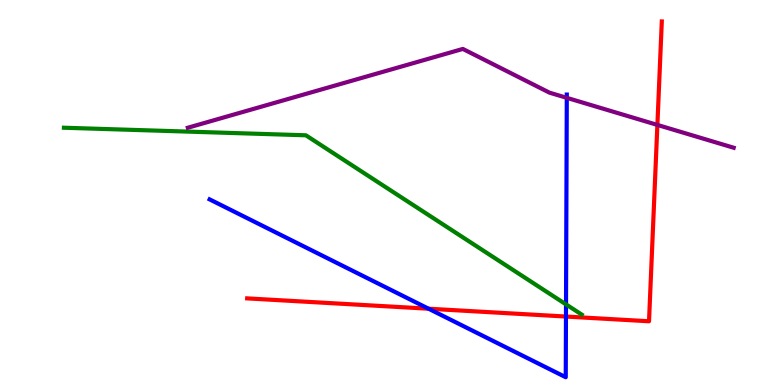[{'lines': ['blue', 'red'], 'intersections': [{'x': 5.53, 'y': 1.98}, {'x': 7.3, 'y': 1.78}]}, {'lines': ['green', 'red'], 'intersections': []}, {'lines': ['purple', 'red'], 'intersections': [{'x': 8.48, 'y': 6.76}]}, {'lines': ['blue', 'green'], 'intersections': [{'x': 7.3, 'y': 2.09}]}, {'lines': ['blue', 'purple'], 'intersections': [{'x': 7.31, 'y': 7.46}]}, {'lines': ['green', 'purple'], 'intersections': []}]